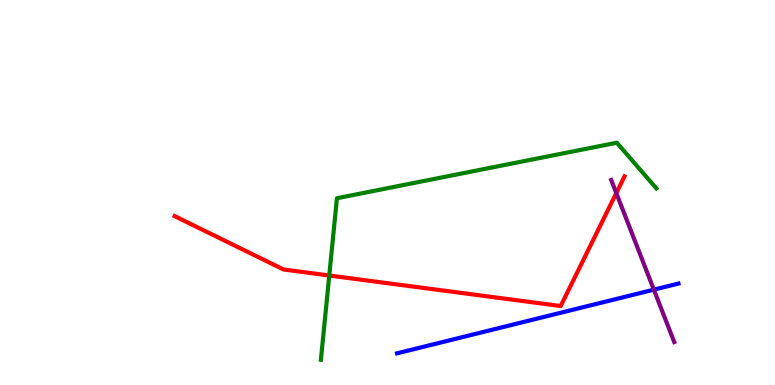[{'lines': ['blue', 'red'], 'intersections': []}, {'lines': ['green', 'red'], 'intersections': [{'x': 4.25, 'y': 2.84}]}, {'lines': ['purple', 'red'], 'intersections': [{'x': 7.95, 'y': 4.99}]}, {'lines': ['blue', 'green'], 'intersections': []}, {'lines': ['blue', 'purple'], 'intersections': [{'x': 8.44, 'y': 2.48}]}, {'lines': ['green', 'purple'], 'intersections': []}]